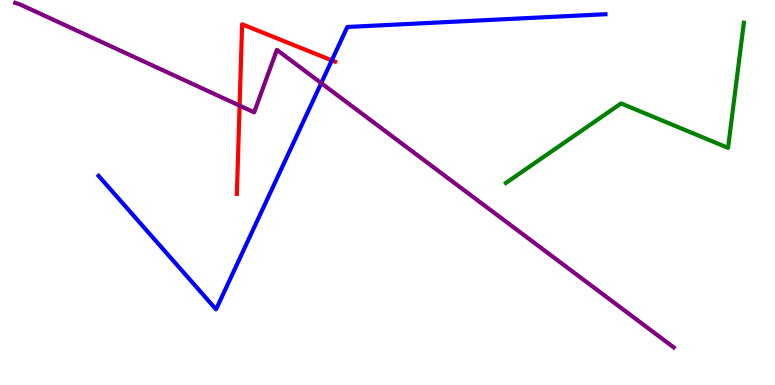[{'lines': ['blue', 'red'], 'intersections': [{'x': 4.28, 'y': 8.43}]}, {'lines': ['green', 'red'], 'intersections': []}, {'lines': ['purple', 'red'], 'intersections': [{'x': 3.09, 'y': 7.26}]}, {'lines': ['blue', 'green'], 'intersections': []}, {'lines': ['blue', 'purple'], 'intersections': [{'x': 4.14, 'y': 7.84}]}, {'lines': ['green', 'purple'], 'intersections': []}]